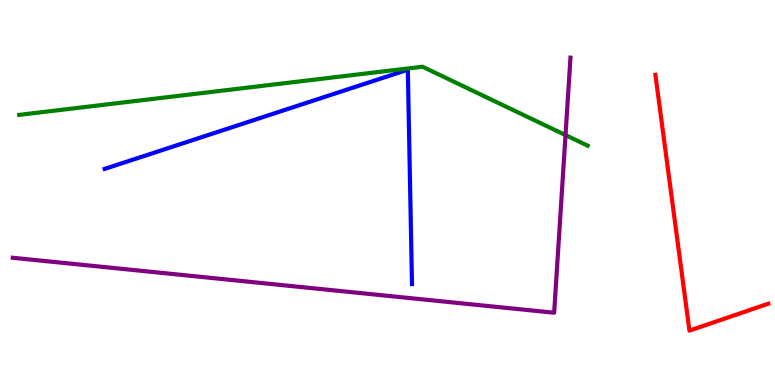[{'lines': ['blue', 'red'], 'intersections': []}, {'lines': ['green', 'red'], 'intersections': []}, {'lines': ['purple', 'red'], 'intersections': []}, {'lines': ['blue', 'green'], 'intersections': []}, {'lines': ['blue', 'purple'], 'intersections': []}, {'lines': ['green', 'purple'], 'intersections': [{'x': 7.3, 'y': 6.49}]}]